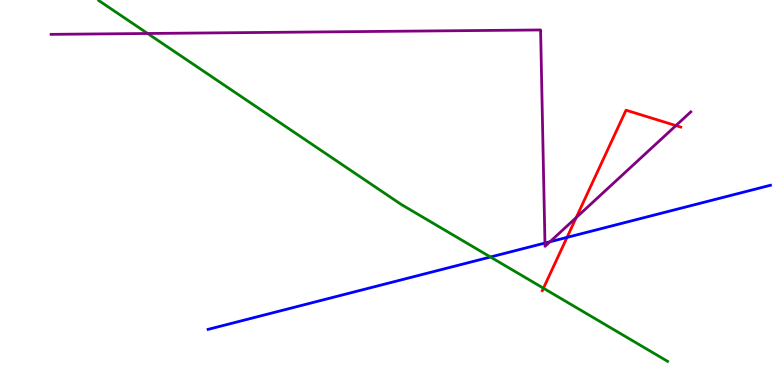[{'lines': ['blue', 'red'], 'intersections': [{'x': 7.32, 'y': 3.83}]}, {'lines': ['green', 'red'], 'intersections': [{'x': 7.01, 'y': 2.51}]}, {'lines': ['purple', 'red'], 'intersections': [{'x': 7.44, 'y': 4.35}, {'x': 8.72, 'y': 6.74}]}, {'lines': ['blue', 'green'], 'intersections': [{'x': 6.33, 'y': 3.32}]}, {'lines': ['blue', 'purple'], 'intersections': [{'x': 7.03, 'y': 3.69}, {'x': 7.1, 'y': 3.72}]}, {'lines': ['green', 'purple'], 'intersections': [{'x': 1.9, 'y': 9.13}]}]